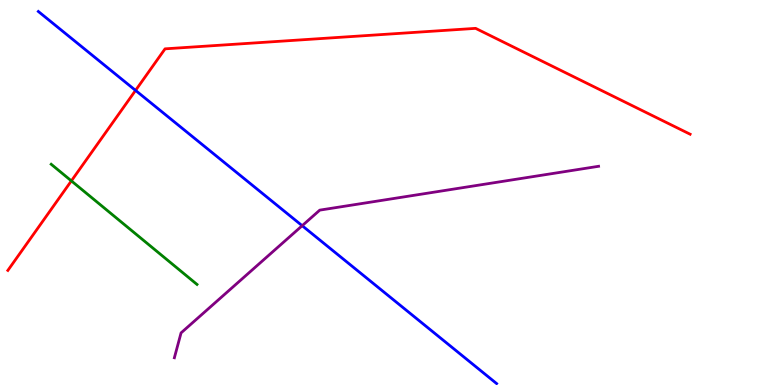[{'lines': ['blue', 'red'], 'intersections': [{'x': 1.75, 'y': 7.65}]}, {'lines': ['green', 'red'], 'intersections': [{'x': 0.921, 'y': 5.3}]}, {'lines': ['purple', 'red'], 'intersections': []}, {'lines': ['blue', 'green'], 'intersections': []}, {'lines': ['blue', 'purple'], 'intersections': [{'x': 3.9, 'y': 4.14}]}, {'lines': ['green', 'purple'], 'intersections': []}]